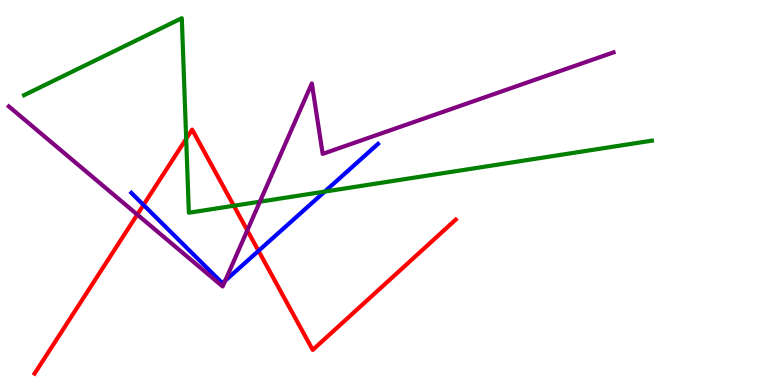[{'lines': ['blue', 'red'], 'intersections': [{'x': 1.85, 'y': 4.68}, {'x': 3.34, 'y': 3.48}]}, {'lines': ['green', 'red'], 'intersections': [{'x': 2.4, 'y': 6.39}, {'x': 3.02, 'y': 4.66}]}, {'lines': ['purple', 'red'], 'intersections': [{'x': 1.77, 'y': 4.43}, {'x': 3.19, 'y': 4.02}]}, {'lines': ['blue', 'green'], 'intersections': [{'x': 4.19, 'y': 5.02}]}, {'lines': ['blue', 'purple'], 'intersections': [{'x': 2.91, 'y': 2.71}]}, {'lines': ['green', 'purple'], 'intersections': [{'x': 3.35, 'y': 4.76}]}]